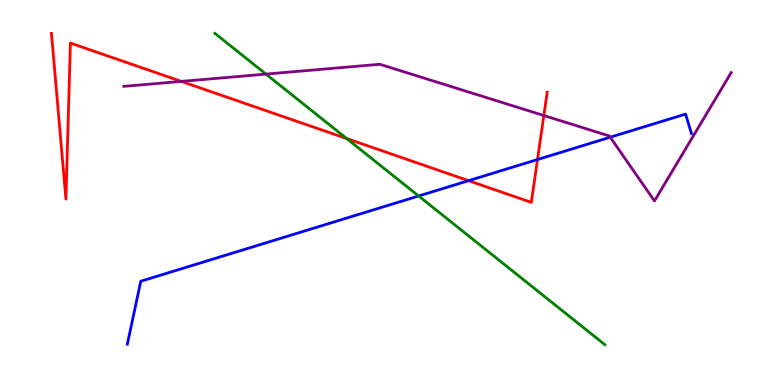[{'lines': ['blue', 'red'], 'intersections': [{'x': 6.05, 'y': 5.31}, {'x': 6.94, 'y': 5.86}]}, {'lines': ['green', 'red'], 'intersections': [{'x': 4.47, 'y': 6.4}]}, {'lines': ['purple', 'red'], 'intersections': [{'x': 2.34, 'y': 7.89}, {'x': 7.02, 'y': 7.0}]}, {'lines': ['blue', 'green'], 'intersections': [{'x': 5.4, 'y': 4.91}]}, {'lines': ['blue', 'purple'], 'intersections': [{'x': 7.87, 'y': 6.44}]}, {'lines': ['green', 'purple'], 'intersections': [{'x': 3.43, 'y': 8.08}]}]